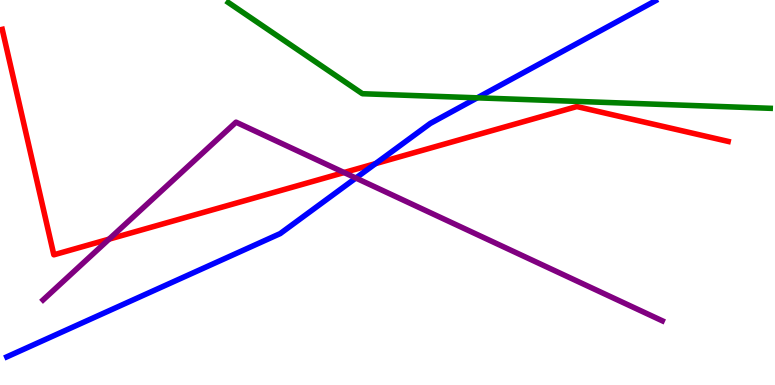[{'lines': ['blue', 'red'], 'intersections': [{'x': 4.85, 'y': 5.75}]}, {'lines': ['green', 'red'], 'intersections': []}, {'lines': ['purple', 'red'], 'intersections': [{'x': 1.41, 'y': 3.79}, {'x': 4.44, 'y': 5.52}]}, {'lines': ['blue', 'green'], 'intersections': [{'x': 6.16, 'y': 7.46}]}, {'lines': ['blue', 'purple'], 'intersections': [{'x': 4.59, 'y': 5.38}]}, {'lines': ['green', 'purple'], 'intersections': []}]